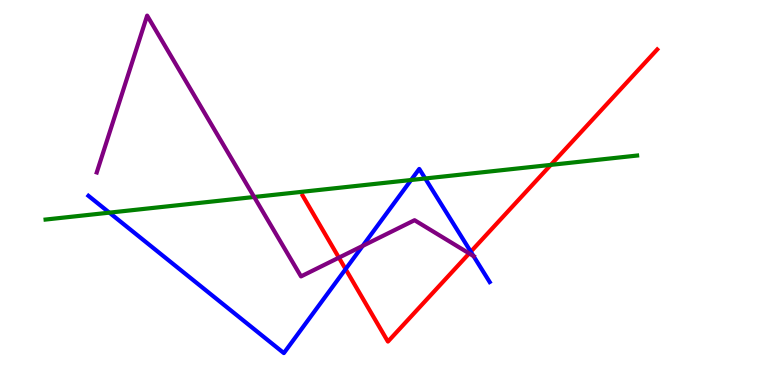[{'lines': ['blue', 'red'], 'intersections': [{'x': 4.46, 'y': 3.01}, {'x': 6.07, 'y': 3.46}]}, {'lines': ['green', 'red'], 'intersections': [{'x': 7.11, 'y': 5.72}]}, {'lines': ['purple', 'red'], 'intersections': [{'x': 4.37, 'y': 3.31}, {'x': 6.05, 'y': 3.42}]}, {'lines': ['blue', 'green'], 'intersections': [{'x': 1.41, 'y': 4.48}, {'x': 5.3, 'y': 5.32}, {'x': 5.49, 'y': 5.36}]}, {'lines': ['blue', 'purple'], 'intersections': [{'x': 4.68, 'y': 3.61}, {'x': 6.11, 'y': 3.35}]}, {'lines': ['green', 'purple'], 'intersections': [{'x': 3.28, 'y': 4.88}]}]